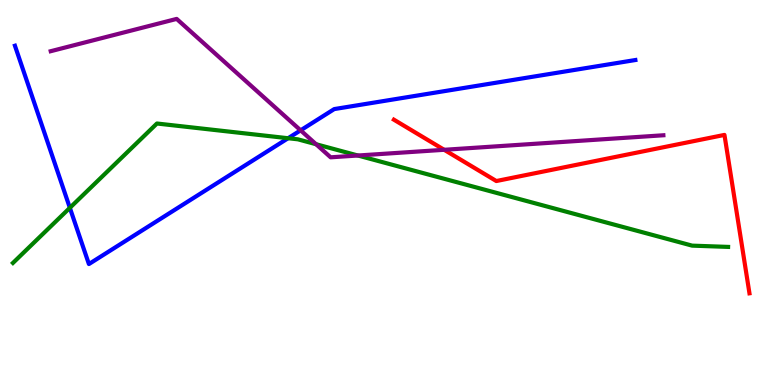[{'lines': ['blue', 'red'], 'intersections': []}, {'lines': ['green', 'red'], 'intersections': []}, {'lines': ['purple', 'red'], 'intersections': [{'x': 5.73, 'y': 6.11}]}, {'lines': ['blue', 'green'], 'intersections': [{'x': 0.901, 'y': 4.6}, {'x': 3.72, 'y': 6.41}]}, {'lines': ['blue', 'purple'], 'intersections': [{'x': 3.88, 'y': 6.61}]}, {'lines': ['green', 'purple'], 'intersections': [{'x': 4.08, 'y': 6.25}, {'x': 4.62, 'y': 5.96}]}]